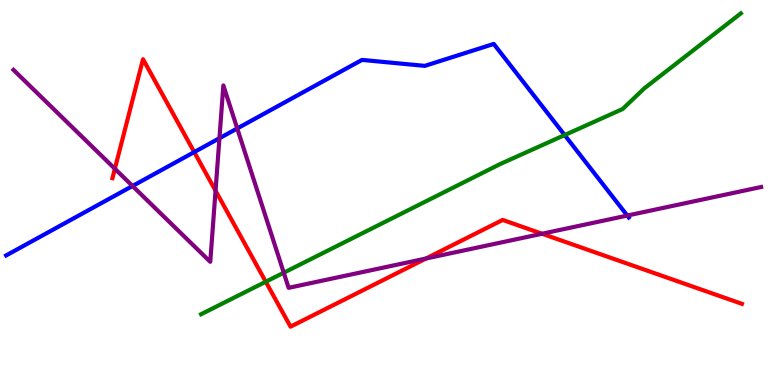[{'lines': ['blue', 'red'], 'intersections': [{'x': 2.51, 'y': 6.05}]}, {'lines': ['green', 'red'], 'intersections': [{'x': 3.43, 'y': 2.68}]}, {'lines': ['purple', 'red'], 'intersections': [{'x': 1.48, 'y': 5.62}, {'x': 2.78, 'y': 5.05}, {'x': 5.5, 'y': 3.29}, {'x': 6.99, 'y': 3.93}]}, {'lines': ['blue', 'green'], 'intersections': [{'x': 7.29, 'y': 6.49}]}, {'lines': ['blue', 'purple'], 'intersections': [{'x': 1.71, 'y': 5.17}, {'x': 2.83, 'y': 6.41}, {'x': 3.06, 'y': 6.66}, {'x': 8.09, 'y': 4.4}]}, {'lines': ['green', 'purple'], 'intersections': [{'x': 3.66, 'y': 2.92}]}]